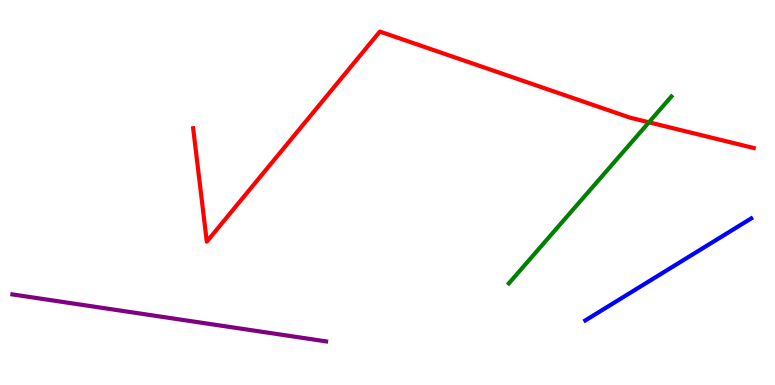[{'lines': ['blue', 'red'], 'intersections': []}, {'lines': ['green', 'red'], 'intersections': [{'x': 8.37, 'y': 6.82}]}, {'lines': ['purple', 'red'], 'intersections': []}, {'lines': ['blue', 'green'], 'intersections': []}, {'lines': ['blue', 'purple'], 'intersections': []}, {'lines': ['green', 'purple'], 'intersections': []}]